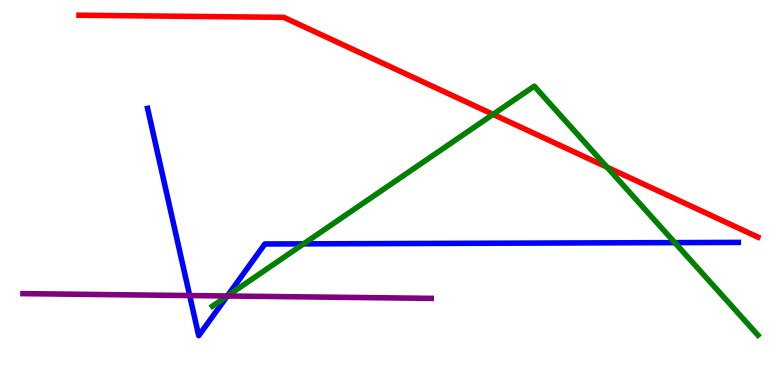[{'lines': ['blue', 'red'], 'intersections': []}, {'lines': ['green', 'red'], 'intersections': [{'x': 6.36, 'y': 7.03}, {'x': 7.83, 'y': 5.66}]}, {'lines': ['purple', 'red'], 'intersections': []}, {'lines': ['blue', 'green'], 'intersections': [{'x': 2.93, 'y': 2.31}, {'x': 3.92, 'y': 3.67}, {'x': 8.71, 'y': 3.7}]}, {'lines': ['blue', 'purple'], 'intersections': [{'x': 2.45, 'y': 2.32}, {'x': 2.93, 'y': 2.31}]}, {'lines': ['green', 'purple'], 'intersections': [{'x': 2.93, 'y': 2.31}]}]